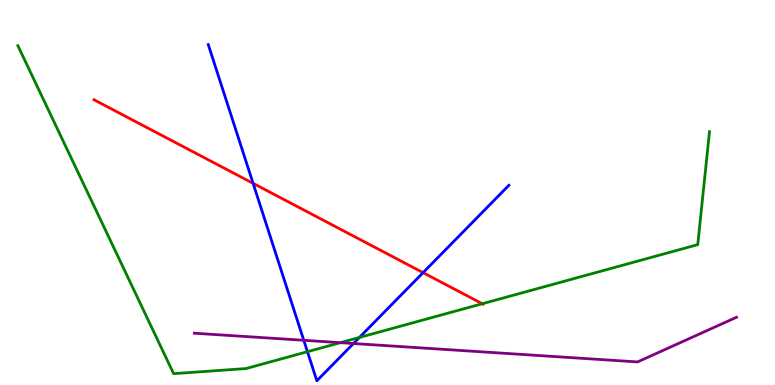[{'lines': ['blue', 'red'], 'intersections': [{'x': 3.27, 'y': 5.24}, {'x': 5.46, 'y': 2.92}]}, {'lines': ['green', 'red'], 'intersections': [{'x': 6.22, 'y': 2.11}]}, {'lines': ['purple', 'red'], 'intersections': []}, {'lines': ['blue', 'green'], 'intersections': [{'x': 3.97, 'y': 0.865}, {'x': 4.64, 'y': 1.24}]}, {'lines': ['blue', 'purple'], 'intersections': [{'x': 3.92, 'y': 1.16}, {'x': 4.56, 'y': 1.08}]}, {'lines': ['green', 'purple'], 'intersections': [{'x': 4.39, 'y': 1.1}]}]